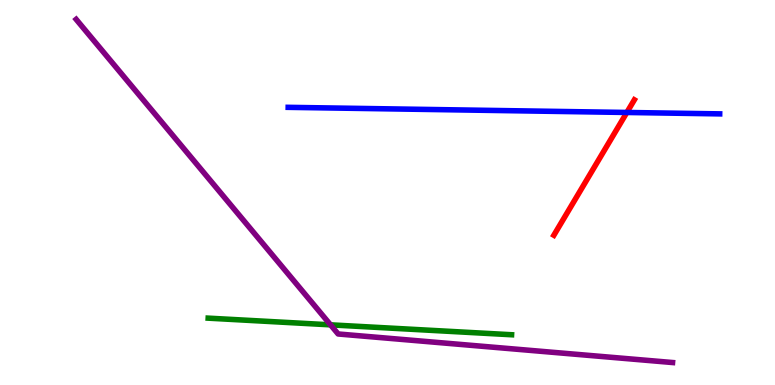[{'lines': ['blue', 'red'], 'intersections': [{'x': 8.09, 'y': 7.08}]}, {'lines': ['green', 'red'], 'intersections': []}, {'lines': ['purple', 'red'], 'intersections': []}, {'lines': ['blue', 'green'], 'intersections': []}, {'lines': ['blue', 'purple'], 'intersections': []}, {'lines': ['green', 'purple'], 'intersections': [{'x': 4.26, 'y': 1.56}]}]